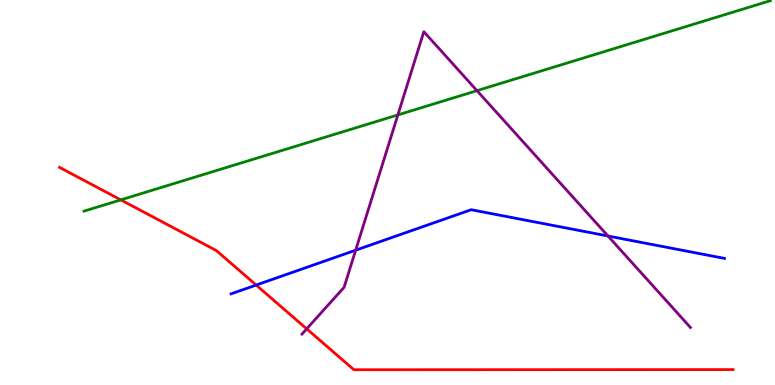[{'lines': ['blue', 'red'], 'intersections': [{'x': 3.31, 'y': 2.6}]}, {'lines': ['green', 'red'], 'intersections': [{'x': 1.56, 'y': 4.81}]}, {'lines': ['purple', 'red'], 'intersections': [{'x': 3.96, 'y': 1.46}]}, {'lines': ['blue', 'green'], 'intersections': []}, {'lines': ['blue', 'purple'], 'intersections': [{'x': 4.59, 'y': 3.5}, {'x': 7.84, 'y': 3.87}]}, {'lines': ['green', 'purple'], 'intersections': [{'x': 5.13, 'y': 7.02}, {'x': 6.15, 'y': 7.65}]}]